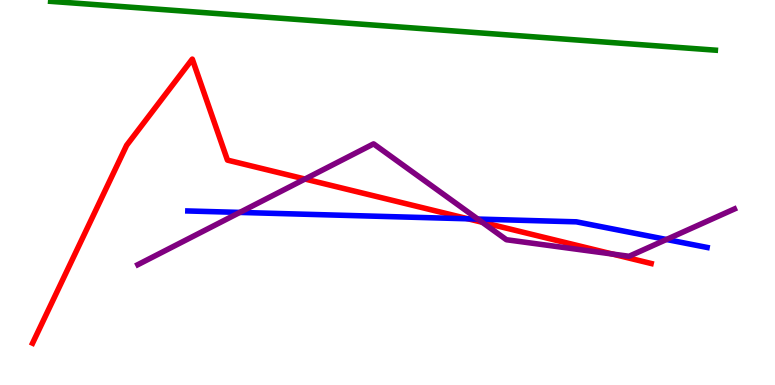[{'lines': ['blue', 'red'], 'intersections': [{'x': 6.04, 'y': 4.32}]}, {'lines': ['green', 'red'], 'intersections': []}, {'lines': ['purple', 'red'], 'intersections': [{'x': 3.94, 'y': 5.35}, {'x': 6.22, 'y': 4.23}, {'x': 7.9, 'y': 3.4}]}, {'lines': ['blue', 'green'], 'intersections': []}, {'lines': ['blue', 'purple'], 'intersections': [{'x': 3.09, 'y': 4.48}, {'x': 6.17, 'y': 4.31}, {'x': 8.6, 'y': 3.78}]}, {'lines': ['green', 'purple'], 'intersections': []}]